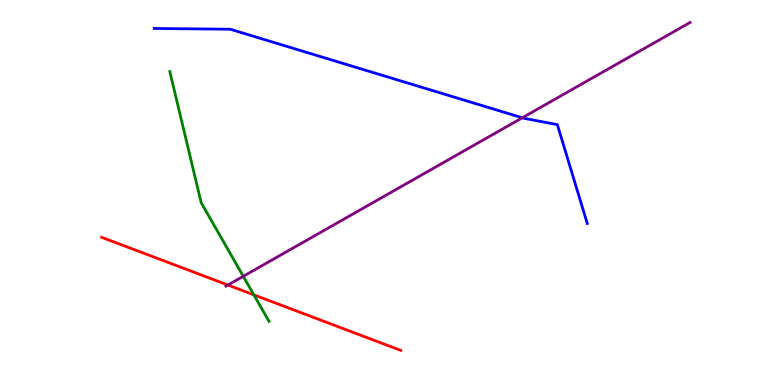[{'lines': ['blue', 'red'], 'intersections': []}, {'lines': ['green', 'red'], 'intersections': [{'x': 3.28, 'y': 2.34}]}, {'lines': ['purple', 'red'], 'intersections': [{'x': 2.94, 'y': 2.6}]}, {'lines': ['blue', 'green'], 'intersections': []}, {'lines': ['blue', 'purple'], 'intersections': [{'x': 6.74, 'y': 6.94}]}, {'lines': ['green', 'purple'], 'intersections': [{'x': 3.14, 'y': 2.82}]}]